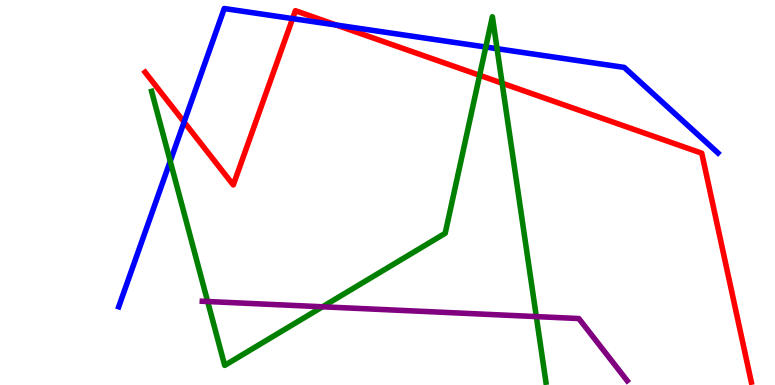[{'lines': ['blue', 'red'], 'intersections': [{'x': 2.38, 'y': 6.83}, {'x': 3.78, 'y': 9.52}, {'x': 4.34, 'y': 9.35}]}, {'lines': ['green', 'red'], 'intersections': [{'x': 6.19, 'y': 8.04}, {'x': 6.48, 'y': 7.84}]}, {'lines': ['purple', 'red'], 'intersections': []}, {'lines': ['blue', 'green'], 'intersections': [{'x': 2.2, 'y': 5.81}, {'x': 6.27, 'y': 8.78}, {'x': 6.41, 'y': 8.74}]}, {'lines': ['blue', 'purple'], 'intersections': []}, {'lines': ['green', 'purple'], 'intersections': [{'x': 2.68, 'y': 2.17}, {'x': 4.16, 'y': 2.03}, {'x': 6.92, 'y': 1.78}]}]